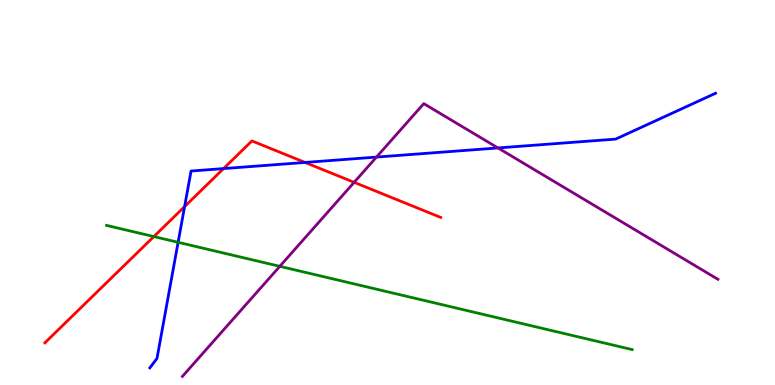[{'lines': ['blue', 'red'], 'intersections': [{'x': 2.38, 'y': 4.63}, {'x': 2.88, 'y': 5.62}, {'x': 3.94, 'y': 5.78}]}, {'lines': ['green', 'red'], 'intersections': [{'x': 1.99, 'y': 3.86}]}, {'lines': ['purple', 'red'], 'intersections': [{'x': 4.57, 'y': 5.26}]}, {'lines': ['blue', 'green'], 'intersections': [{'x': 2.3, 'y': 3.71}]}, {'lines': ['blue', 'purple'], 'intersections': [{'x': 4.86, 'y': 5.92}, {'x': 6.43, 'y': 6.16}]}, {'lines': ['green', 'purple'], 'intersections': [{'x': 3.61, 'y': 3.08}]}]